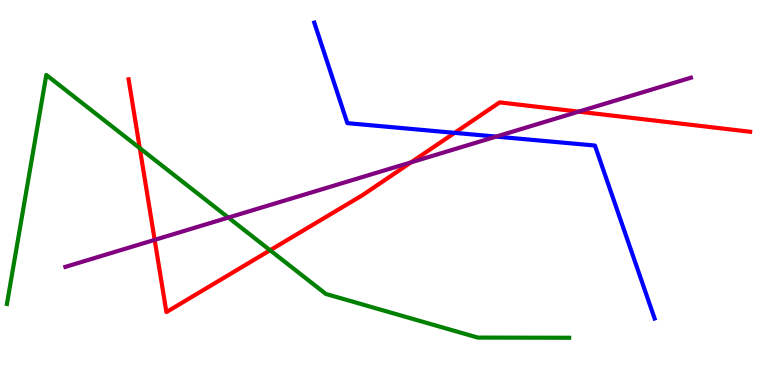[{'lines': ['blue', 'red'], 'intersections': [{'x': 5.87, 'y': 6.55}]}, {'lines': ['green', 'red'], 'intersections': [{'x': 1.8, 'y': 6.15}, {'x': 3.49, 'y': 3.5}]}, {'lines': ['purple', 'red'], 'intersections': [{'x': 2.0, 'y': 3.77}, {'x': 5.3, 'y': 5.78}, {'x': 7.47, 'y': 7.1}]}, {'lines': ['blue', 'green'], 'intersections': []}, {'lines': ['blue', 'purple'], 'intersections': [{'x': 6.4, 'y': 6.45}]}, {'lines': ['green', 'purple'], 'intersections': [{'x': 2.95, 'y': 4.35}]}]